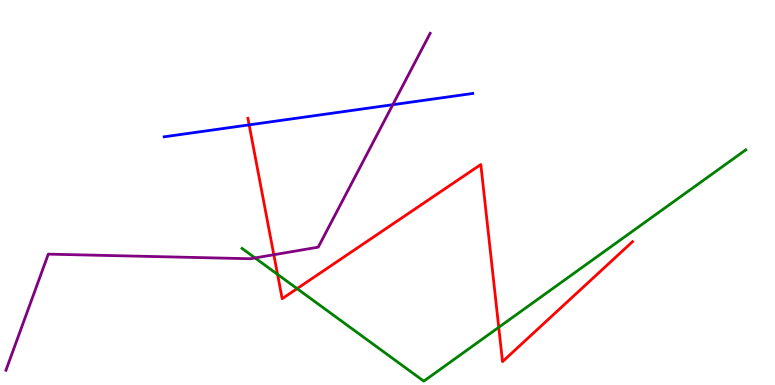[{'lines': ['blue', 'red'], 'intersections': [{'x': 3.21, 'y': 6.76}]}, {'lines': ['green', 'red'], 'intersections': [{'x': 3.58, 'y': 2.87}, {'x': 3.83, 'y': 2.5}, {'x': 6.44, 'y': 1.5}]}, {'lines': ['purple', 'red'], 'intersections': [{'x': 3.53, 'y': 3.38}]}, {'lines': ['blue', 'green'], 'intersections': []}, {'lines': ['blue', 'purple'], 'intersections': [{'x': 5.07, 'y': 7.28}]}, {'lines': ['green', 'purple'], 'intersections': [{'x': 3.29, 'y': 3.3}]}]